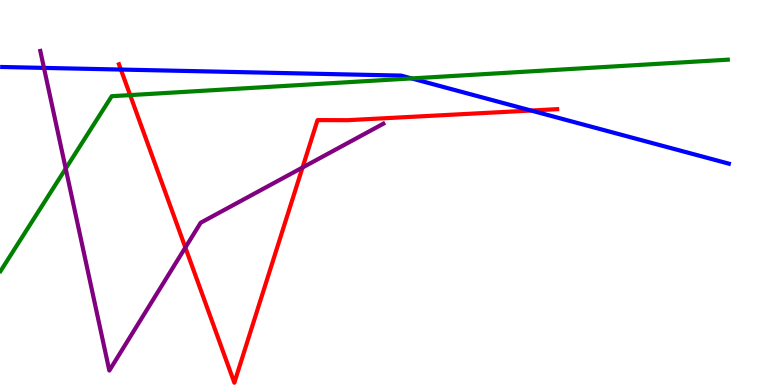[{'lines': ['blue', 'red'], 'intersections': [{'x': 1.56, 'y': 8.19}, {'x': 6.85, 'y': 7.13}]}, {'lines': ['green', 'red'], 'intersections': [{'x': 1.68, 'y': 7.53}]}, {'lines': ['purple', 'red'], 'intersections': [{'x': 2.39, 'y': 3.57}, {'x': 3.9, 'y': 5.65}]}, {'lines': ['blue', 'green'], 'intersections': [{'x': 5.31, 'y': 7.96}]}, {'lines': ['blue', 'purple'], 'intersections': [{'x': 0.567, 'y': 8.24}]}, {'lines': ['green', 'purple'], 'intersections': [{'x': 0.848, 'y': 5.62}]}]